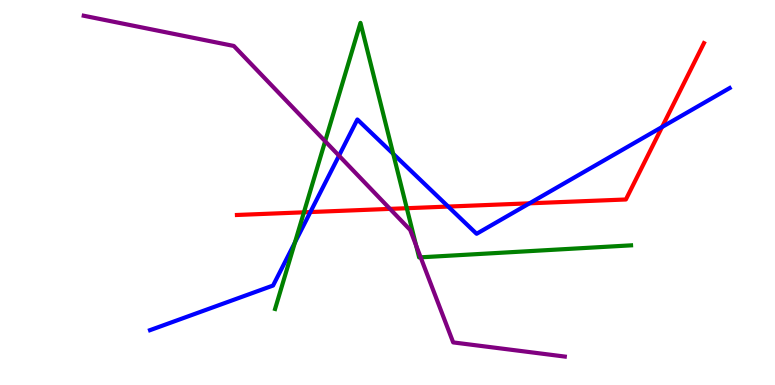[{'lines': ['blue', 'red'], 'intersections': [{'x': 4.0, 'y': 4.49}, {'x': 5.78, 'y': 4.63}, {'x': 6.83, 'y': 4.72}, {'x': 8.54, 'y': 6.7}]}, {'lines': ['green', 'red'], 'intersections': [{'x': 3.92, 'y': 4.49}, {'x': 5.25, 'y': 4.59}]}, {'lines': ['purple', 'red'], 'intersections': [{'x': 5.03, 'y': 4.57}]}, {'lines': ['blue', 'green'], 'intersections': [{'x': 3.81, 'y': 3.7}, {'x': 5.07, 'y': 6.0}]}, {'lines': ['blue', 'purple'], 'intersections': [{'x': 4.37, 'y': 5.96}]}, {'lines': ['green', 'purple'], 'intersections': [{'x': 4.2, 'y': 6.33}, {'x': 5.37, 'y': 3.62}, {'x': 5.43, 'y': 3.32}]}]